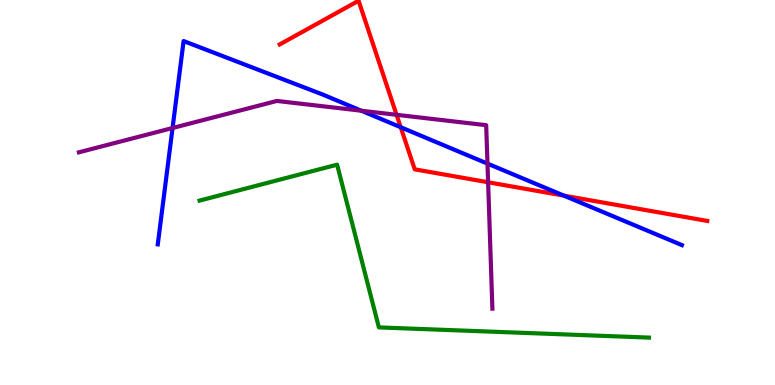[{'lines': ['blue', 'red'], 'intersections': [{'x': 5.17, 'y': 6.7}, {'x': 7.28, 'y': 4.92}]}, {'lines': ['green', 'red'], 'intersections': []}, {'lines': ['purple', 'red'], 'intersections': [{'x': 5.12, 'y': 7.02}, {'x': 6.3, 'y': 5.27}]}, {'lines': ['blue', 'green'], 'intersections': []}, {'lines': ['blue', 'purple'], 'intersections': [{'x': 2.23, 'y': 6.68}, {'x': 4.66, 'y': 7.12}, {'x': 6.29, 'y': 5.75}]}, {'lines': ['green', 'purple'], 'intersections': []}]